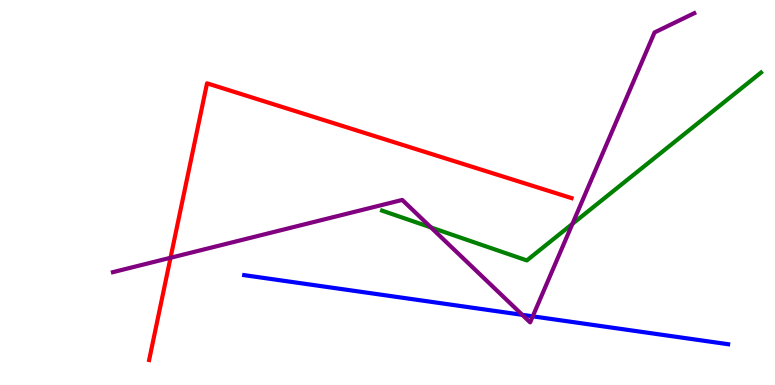[{'lines': ['blue', 'red'], 'intersections': []}, {'lines': ['green', 'red'], 'intersections': []}, {'lines': ['purple', 'red'], 'intersections': [{'x': 2.2, 'y': 3.3}]}, {'lines': ['blue', 'green'], 'intersections': []}, {'lines': ['blue', 'purple'], 'intersections': [{'x': 6.74, 'y': 1.82}, {'x': 6.87, 'y': 1.78}]}, {'lines': ['green', 'purple'], 'intersections': [{'x': 5.56, 'y': 4.09}, {'x': 7.39, 'y': 4.19}]}]